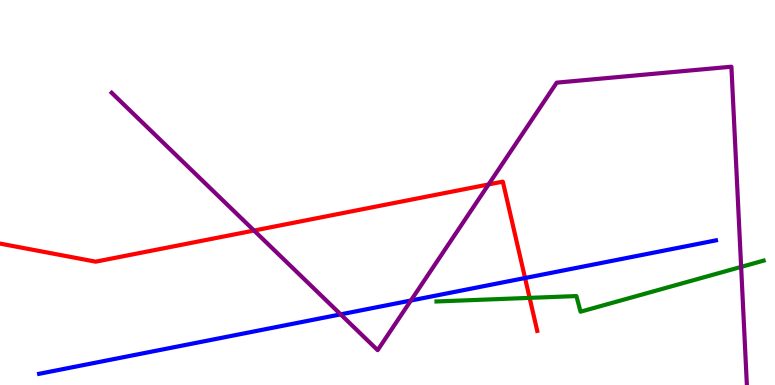[{'lines': ['blue', 'red'], 'intersections': [{'x': 6.77, 'y': 2.78}]}, {'lines': ['green', 'red'], 'intersections': [{'x': 6.83, 'y': 2.26}]}, {'lines': ['purple', 'red'], 'intersections': [{'x': 3.28, 'y': 4.01}, {'x': 6.3, 'y': 5.21}]}, {'lines': ['blue', 'green'], 'intersections': []}, {'lines': ['blue', 'purple'], 'intersections': [{'x': 4.4, 'y': 1.83}, {'x': 5.3, 'y': 2.19}]}, {'lines': ['green', 'purple'], 'intersections': [{'x': 9.56, 'y': 3.07}]}]